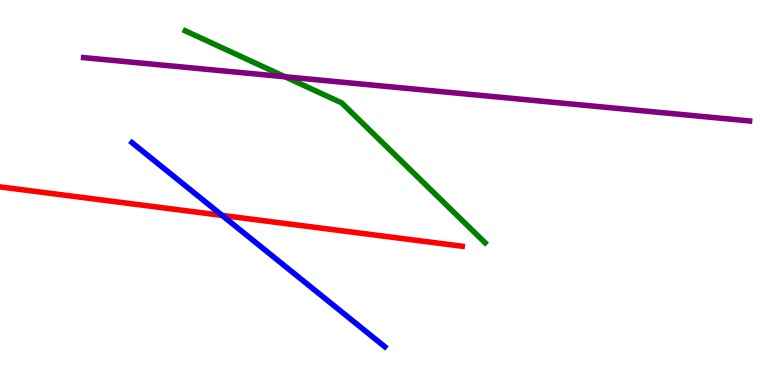[{'lines': ['blue', 'red'], 'intersections': [{'x': 2.87, 'y': 4.41}]}, {'lines': ['green', 'red'], 'intersections': []}, {'lines': ['purple', 'red'], 'intersections': []}, {'lines': ['blue', 'green'], 'intersections': []}, {'lines': ['blue', 'purple'], 'intersections': []}, {'lines': ['green', 'purple'], 'intersections': [{'x': 3.68, 'y': 8.01}]}]